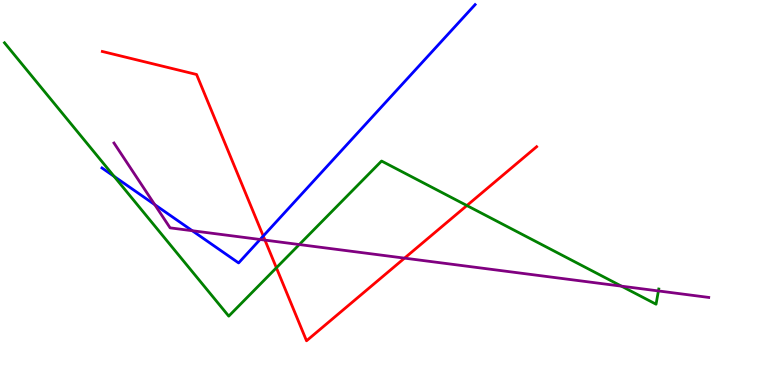[{'lines': ['blue', 'red'], 'intersections': [{'x': 3.4, 'y': 3.87}]}, {'lines': ['green', 'red'], 'intersections': [{'x': 3.57, 'y': 3.04}, {'x': 6.02, 'y': 4.66}]}, {'lines': ['purple', 'red'], 'intersections': [{'x': 3.42, 'y': 3.76}, {'x': 5.22, 'y': 3.3}]}, {'lines': ['blue', 'green'], 'intersections': [{'x': 1.47, 'y': 5.42}]}, {'lines': ['blue', 'purple'], 'intersections': [{'x': 2.0, 'y': 4.68}, {'x': 2.48, 'y': 4.01}, {'x': 3.36, 'y': 3.78}]}, {'lines': ['green', 'purple'], 'intersections': [{'x': 3.86, 'y': 3.65}, {'x': 8.02, 'y': 2.57}, {'x': 8.5, 'y': 2.44}]}]